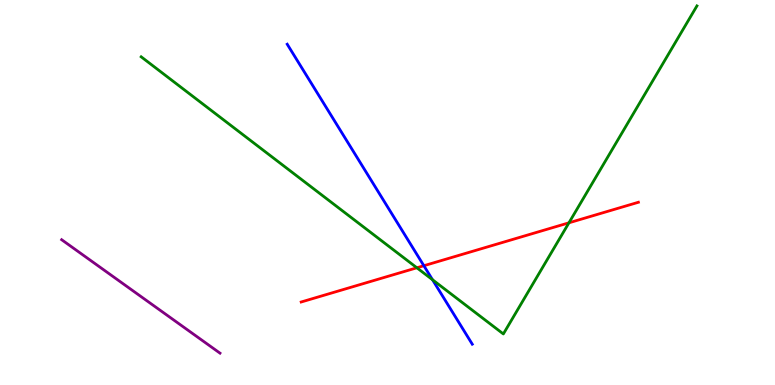[{'lines': ['blue', 'red'], 'intersections': [{'x': 5.47, 'y': 3.1}]}, {'lines': ['green', 'red'], 'intersections': [{'x': 5.38, 'y': 3.04}, {'x': 7.34, 'y': 4.21}]}, {'lines': ['purple', 'red'], 'intersections': []}, {'lines': ['blue', 'green'], 'intersections': [{'x': 5.58, 'y': 2.73}]}, {'lines': ['blue', 'purple'], 'intersections': []}, {'lines': ['green', 'purple'], 'intersections': []}]